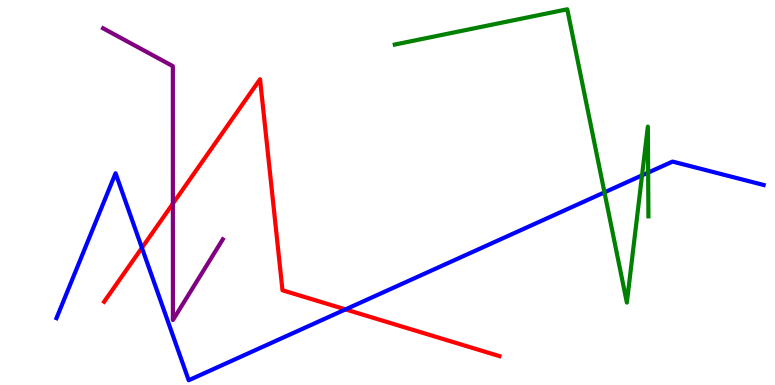[{'lines': ['blue', 'red'], 'intersections': [{'x': 1.83, 'y': 3.56}, {'x': 4.46, 'y': 1.96}]}, {'lines': ['green', 'red'], 'intersections': []}, {'lines': ['purple', 'red'], 'intersections': [{'x': 2.23, 'y': 4.71}]}, {'lines': ['blue', 'green'], 'intersections': [{'x': 7.8, 'y': 5.0}, {'x': 8.28, 'y': 5.45}, {'x': 8.36, 'y': 5.52}]}, {'lines': ['blue', 'purple'], 'intersections': []}, {'lines': ['green', 'purple'], 'intersections': []}]